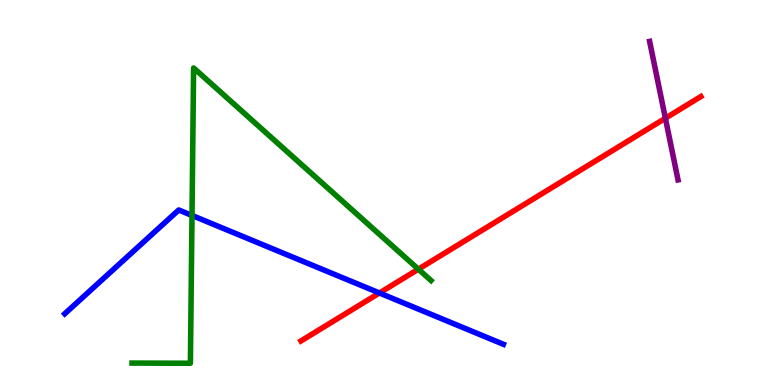[{'lines': ['blue', 'red'], 'intersections': [{'x': 4.9, 'y': 2.39}]}, {'lines': ['green', 'red'], 'intersections': [{'x': 5.4, 'y': 3.01}]}, {'lines': ['purple', 'red'], 'intersections': [{'x': 8.59, 'y': 6.93}]}, {'lines': ['blue', 'green'], 'intersections': [{'x': 2.48, 'y': 4.4}]}, {'lines': ['blue', 'purple'], 'intersections': []}, {'lines': ['green', 'purple'], 'intersections': []}]